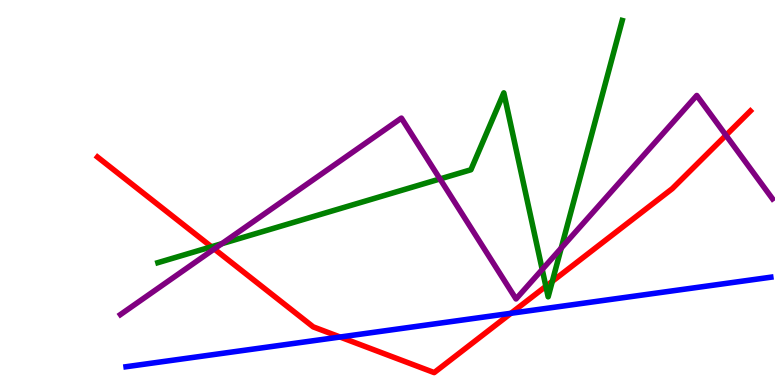[{'lines': ['blue', 'red'], 'intersections': [{'x': 4.39, 'y': 1.25}, {'x': 6.59, 'y': 1.86}]}, {'lines': ['green', 'red'], 'intersections': [{'x': 2.73, 'y': 3.59}, {'x': 7.04, 'y': 2.56}, {'x': 7.13, 'y': 2.69}]}, {'lines': ['purple', 'red'], 'intersections': [{'x': 2.76, 'y': 3.53}, {'x': 9.37, 'y': 6.49}]}, {'lines': ['blue', 'green'], 'intersections': []}, {'lines': ['blue', 'purple'], 'intersections': []}, {'lines': ['green', 'purple'], 'intersections': [{'x': 2.86, 'y': 3.67}, {'x': 5.68, 'y': 5.35}, {'x': 7.0, 'y': 3.0}, {'x': 7.24, 'y': 3.56}]}]